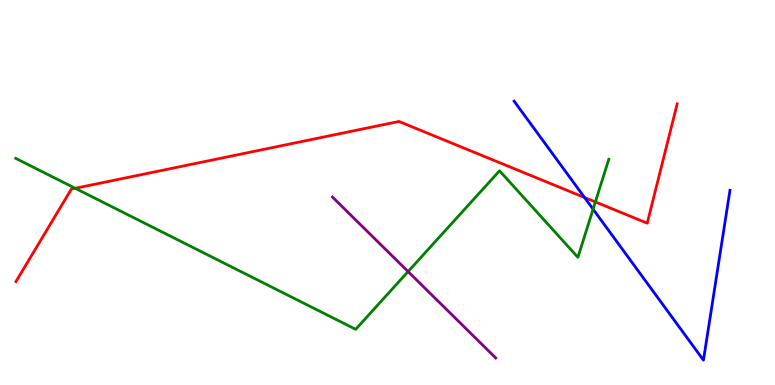[{'lines': ['blue', 'red'], 'intersections': [{'x': 7.54, 'y': 4.87}]}, {'lines': ['green', 'red'], 'intersections': [{'x': 0.971, 'y': 5.11}, {'x': 7.68, 'y': 4.76}]}, {'lines': ['purple', 'red'], 'intersections': []}, {'lines': ['blue', 'green'], 'intersections': [{'x': 7.65, 'y': 4.57}]}, {'lines': ['blue', 'purple'], 'intersections': []}, {'lines': ['green', 'purple'], 'intersections': [{'x': 5.27, 'y': 2.95}]}]